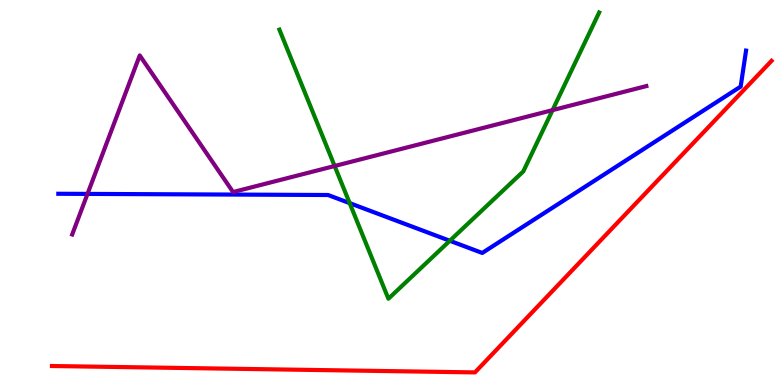[{'lines': ['blue', 'red'], 'intersections': []}, {'lines': ['green', 'red'], 'intersections': []}, {'lines': ['purple', 'red'], 'intersections': []}, {'lines': ['blue', 'green'], 'intersections': [{'x': 4.51, 'y': 4.72}, {'x': 5.8, 'y': 3.75}]}, {'lines': ['blue', 'purple'], 'intersections': [{'x': 1.13, 'y': 4.96}]}, {'lines': ['green', 'purple'], 'intersections': [{'x': 4.32, 'y': 5.69}, {'x': 7.13, 'y': 7.14}]}]